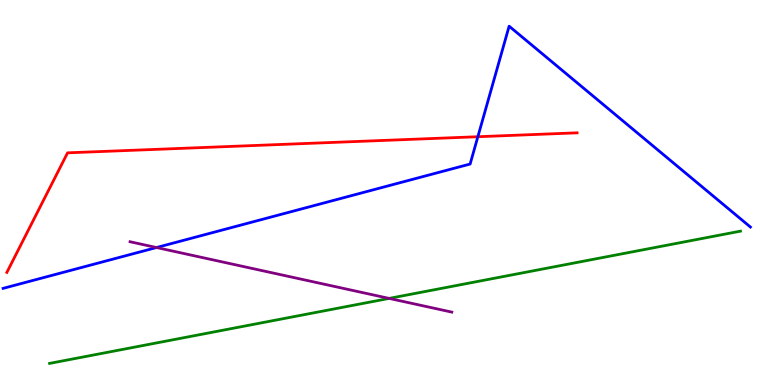[{'lines': ['blue', 'red'], 'intersections': [{'x': 6.17, 'y': 6.45}]}, {'lines': ['green', 'red'], 'intersections': []}, {'lines': ['purple', 'red'], 'intersections': []}, {'lines': ['blue', 'green'], 'intersections': []}, {'lines': ['blue', 'purple'], 'intersections': [{'x': 2.02, 'y': 3.57}]}, {'lines': ['green', 'purple'], 'intersections': [{'x': 5.02, 'y': 2.25}]}]